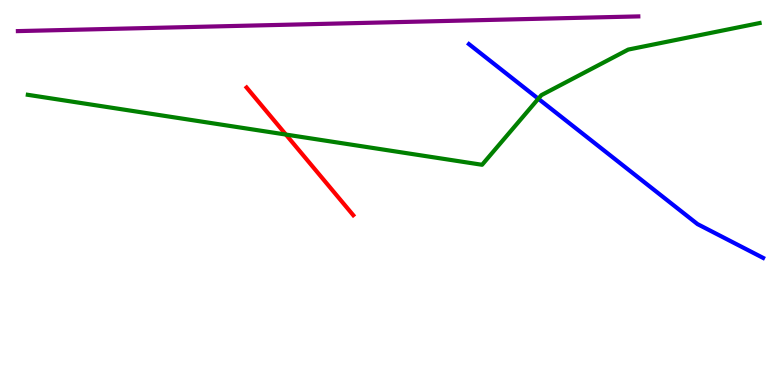[{'lines': ['blue', 'red'], 'intersections': []}, {'lines': ['green', 'red'], 'intersections': [{'x': 3.69, 'y': 6.5}]}, {'lines': ['purple', 'red'], 'intersections': []}, {'lines': ['blue', 'green'], 'intersections': [{'x': 6.95, 'y': 7.44}]}, {'lines': ['blue', 'purple'], 'intersections': []}, {'lines': ['green', 'purple'], 'intersections': []}]